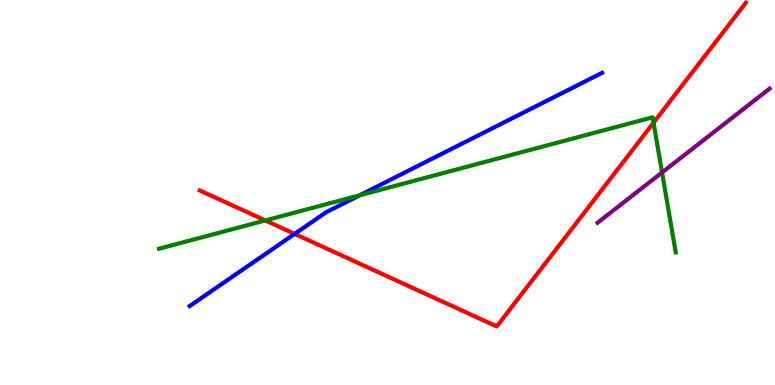[{'lines': ['blue', 'red'], 'intersections': [{'x': 3.8, 'y': 3.92}]}, {'lines': ['green', 'red'], 'intersections': [{'x': 3.42, 'y': 4.27}, {'x': 8.43, 'y': 6.81}]}, {'lines': ['purple', 'red'], 'intersections': []}, {'lines': ['blue', 'green'], 'intersections': [{'x': 4.64, 'y': 4.93}]}, {'lines': ['blue', 'purple'], 'intersections': []}, {'lines': ['green', 'purple'], 'intersections': [{'x': 8.54, 'y': 5.52}]}]